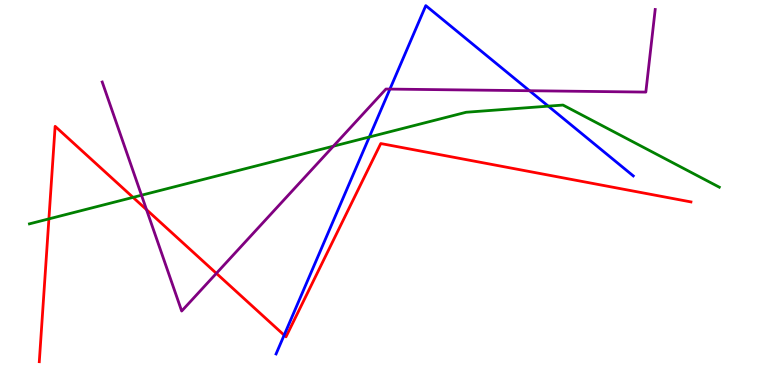[{'lines': ['blue', 'red'], 'intersections': [{'x': 3.67, 'y': 1.29}]}, {'lines': ['green', 'red'], 'intersections': [{'x': 0.631, 'y': 4.31}, {'x': 1.72, 'y': 4.87}]}, {'lines': ['purple', 'red'], 'intersections': [{'x': 1.89, 'y': 4.55}, {'x': 2.79, 'y': 2.9}]}, {'lines': ['blue', 'green'], 'intersections': [{'x': 4.77, 'y': 6.44}, {'x': 7.07, 'y': 7.24}]}, {'lines': ['blue', 'purple'], 'intersections': [{'x': 5.03, 'y': 7.69}, {'x': 6.83, 'y': 7.64}]}, {'lines': ['green', 'purple'], 'intersections': [{'x': 1.83, 'y': 4.93}, {'x': 4.3, 'y': 6.2}]}]